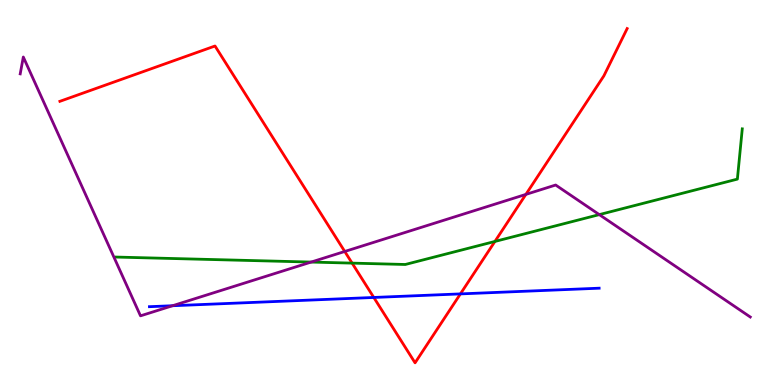[{'lines': ['blue', 'red'], 'intersections': [{'x': 4.82, 'y': 2.27}, {'x': 5.94, 'y': 2.37}]}, {'lines': ['green', 'red'], 'intersections': [{'x': 4.54, 'y': 3.17}, {'x': 6.39, 'y': 3.73}]}, {'lines': ['purple', 'red'], 'intersections': [{'x': 4.45, 'y': 3.47}, {'x': 6.79, 'y': 4.95}]}, {'lines': ['blue', 'green'], 'intersections': []}, {'lines': ['blue', 'purple'], 'intersections': [{'x': 2.23, 'y': 2.06}]}, {'lines': ['green', 'purple'], 'intersections': [{'x': 4.01, 'y': 3.19}, {'x': 7.73, 'y': 4.43}]}]